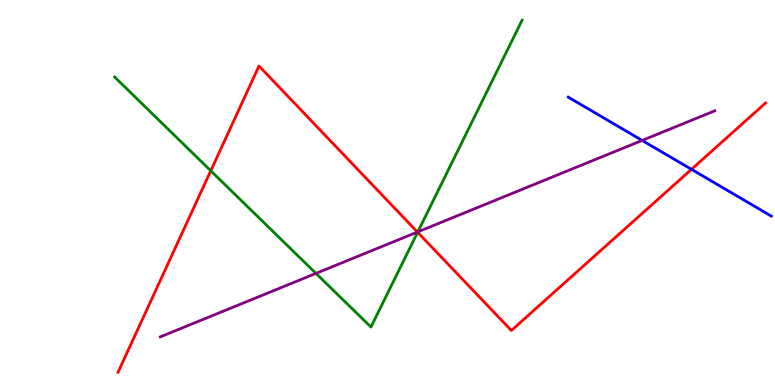[{'lines': ['blue', 'red'], 'intersections': [{'x': 8.92, 'y': 5.6}]}, {'lines': ['green', 'red'], 'intersections': [{'x': 2.72, 'y': 5.56}, {'x': 5.39, 'y': 3.97}]}, {'lines': ['purple', 'red'], 'intersections': [{'x': 5.39, 'y': 3.97}]}, {'lines': ['blue', 'green'], 'intersections': []}, {'lines': ['blue', 'purple'], 'intersections': [{'x': 8.29, 'y': 6.35}]}, {'lines': ['green', 'purple'], 'intersections': [{'x': 4.08, 'y': 2.9}, {'x': 5.39, 'y': 3.98}]}]